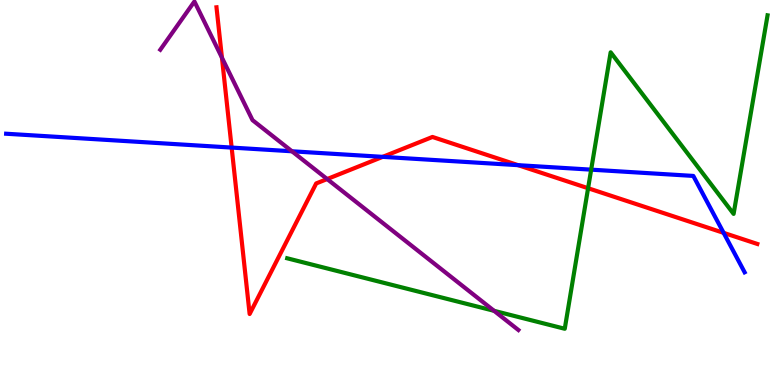[{'lines': ['blue', 'red'], 'intersections': [{'x': 2.99, 'y': 6.17}, {'x': 4.94, 'y': 5.93}, {'x': 6.69, 'y': 5.71}, {'x': 9.34, 'y': 3.95}]}, {'lines': ['green', 'red'], 'intersections': [{'x': 7.59, 'y': 5.11}]}, {'lines': ['purple', 'red'], 'intersections': [{'x': 2.86, 'y': 8.5}, {'x': 4.22, 'y': 5.35}]}, {'lines': ['blue', 'green'], 'intersections': [{'x': 7.63, 'y': 5.59}]}, {'lines': ['blue', 'purple'], 'intersections': [{'x': 3.77, 'y': 6.07}]}, {'lines': ['green', 'purple'], 'intersections': [{'x': 6.38, 'y': 1.93}]}]